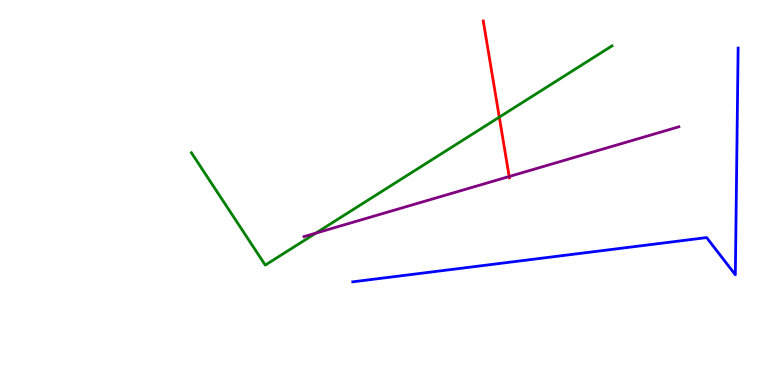[{'lines': ['blue', 'red'], 'intersections': []}, {'lines': ['green', 'red'], 'intersections': [{'x': 6.44, 'y': 6.96}]}, {'lines': ['purple', 'red'], 'intersections': [{'x': 6.57, 'y': 5.42}]}, {'lines': ['blue', 'green'], 'intersections': []}, {'lines': ['blue', 'purple'], 'intersections': []}, {'lines': ['green', 'purple'], 'intersections': [{'x': 4.07, 'y': 3.94}]}]